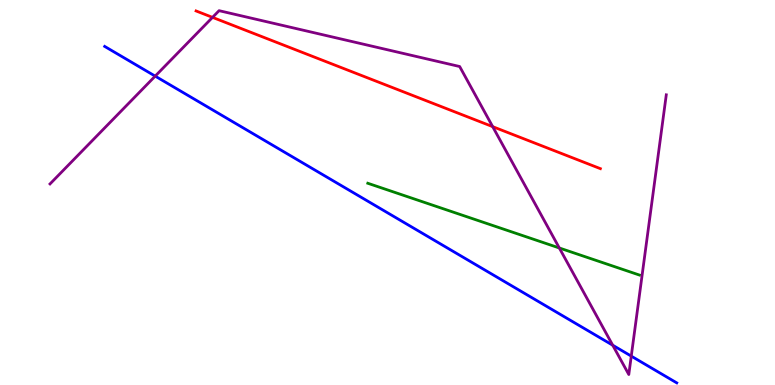[{'lines': ['blue', 'red'], 'intersections': []}, {'lines': ['green', 'red'], 'intersections': []}, {'lines': ['purple', 'red'], 'intersections': [{'x': 2.74, 'y': 9.55}, {'x': 6.36, 'y': 6.71}]}, {'lines': ['blue', 'green'], 'intersections': []}, {'lines': ['blue', 'purple'], 'intersections': [{'x': 2.0, 'y': 8.02}, {'x': 7.91, 'y': 1.03}, {'x': 8.15, 'y': 0.75}]}, {'lines': ['green', 'purple'], 'intersections': [{'x': 7.22, 'y': 3.56}]}]